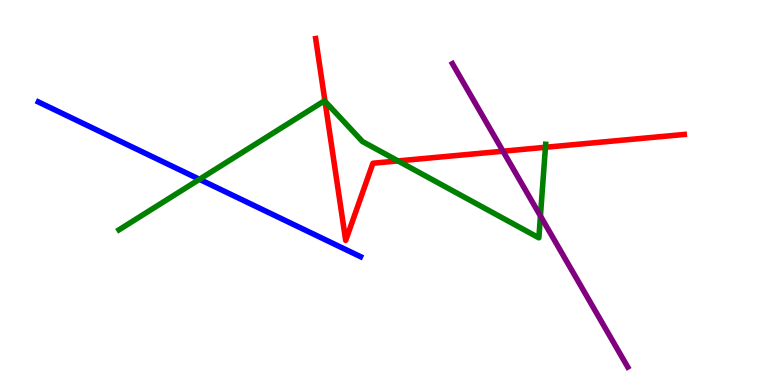[{'lines': ['blue', 'red'], 'intersections': []}, {'lines': ['green', 'red'], 'intersections': [{'x': 4.19, 'y': 7.37}, {'x': 5.14, 'y': 5.82}, {'x': 7.04, 'y': 6.17}]}, {'lines': ['purple', 'red'], 'intersections': [{'x': 6.49, 'y': 6.07}]}, {'lines': ['blue', 'green'], 'intersections': [{'x': 2.57, 'y': 5.34}]}, {'lines': ['blue', 'purple'], 'intersections': []}, {'lines': ['green', 'purple'], 'intersections': [{'x': 6.97, 'y': 4.39}]}]